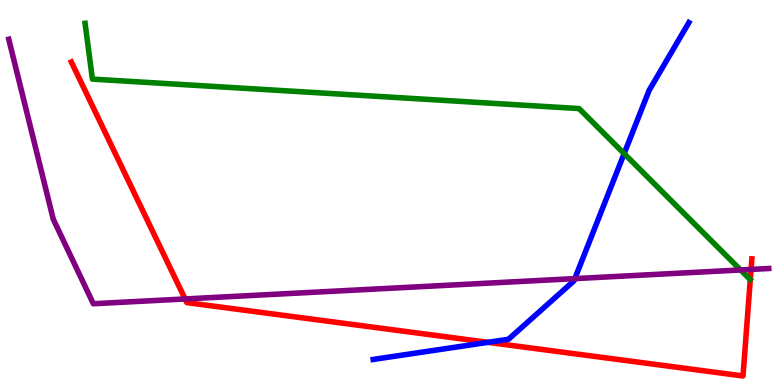[{'lines': ['blue', 'red'], 'intersections': [{'x': 6.3, 'y': 1.11}]}, {'lines': ['green', 'red'], 'intersections': []}, {'lines': ['purple', 'red'], 'intersections': [{'x': 2.39, 'y': 2.23}, {'x': 9.69, 'y': 3.0}]}, {'lines': ['blue', 'green'], 'intersections': [{'x': 8.05, 'y': 6.01}]}, {'lines': ['blue', 'purple'], 'intersections': [{'x': 7.42, 'y': 2.76}]}, {'lines': ['green', 'purple'], 'intersections': [{'x': 9.56, 'y': 2.99}]}]